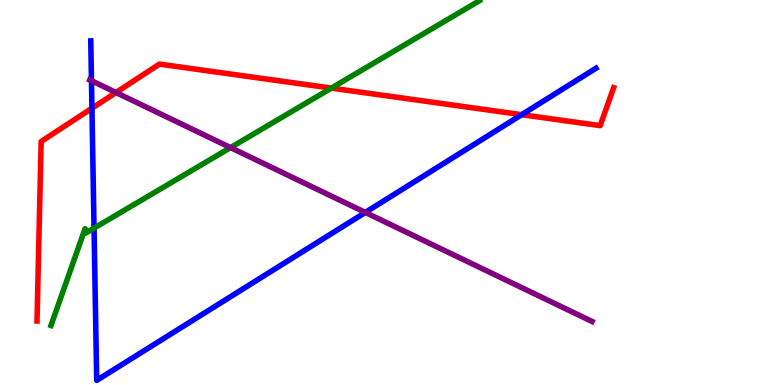[{'lines': ['blue', 'red'], 'intersections': [{'x': 1.19, 'y': 7.19}, {'x': 6.73, 'y': 7.02}]}, {'lines': ['green', 'red'], 'intersections': [{'x': 4.28, 'y': 7.71}]}, {'lines': ['purple', 'red'], 'intersections': [{'x': 1.5, 'y': 7.6}]}, {'lines': ['blue', 'green'], 'intersections': [{'x': 1.21, 'y': 4.07}]}, {'lines': ['blue', 'purple'], 'intersections': [{'x': 1.18, 'y': 7.9}, {'x': 4.71, 'y': 4.48}]}, {'lines': ['green', 'purple'], 'intersections': [{'x': 2.97, 'y': 6.17}]}]